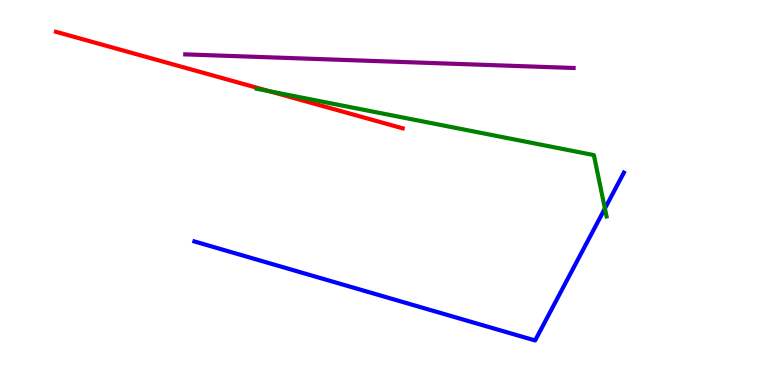[{'lines': ['blue', 'red'], 'intersections': []}, {'lines': ['green', 'red'], 'intersections': [{'x': 3.48, 'y': 7.63}]}, {'lines': ['purple', 'red'], 'intersections': []}, {'lines': ['blue', 'green'], 'intersections': [{'x': 7.81, 'y': 4.58}]}, {'lines': ['blue', 'purple'], 'intersections': []}, {'lines': ['green', 'purple'], 'intersections': []}]